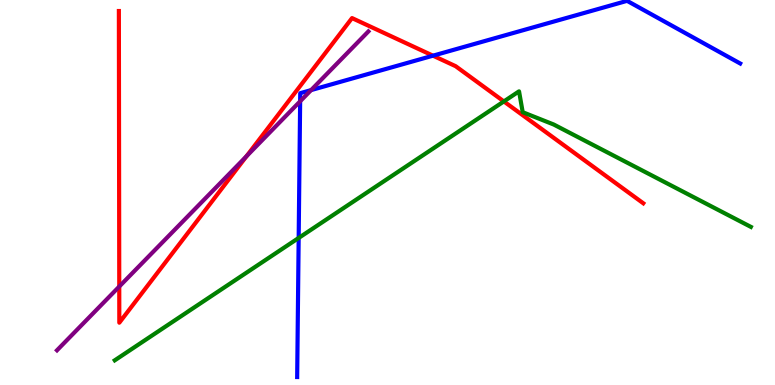[{'lines': ['blue', 'red'], 'intersections': [{'x': 5.59, 'y': 8.55}]}, {'lines': ['green', 'red'], 'intersections': [{'x': 6.5, 'y': 7.37}]}, {'lines': ['purple', 'red'], 'intersections': [{'x': 1.54, 'y': 2.56}, {'x': 3.18, 'y': 5.94}]}, {'lines': ['blue', 'green'], 'intersections': [{'x': 3.85, 'y': 3.82}]}, {'lines': ['blue', 'purple'], 'intersections': [{'x': 3.87, 'y': 7.37}, {'x': 4.01, 'y': 7.66}]}, {'lines': ['green', 'purple'], 'intersections': []}]